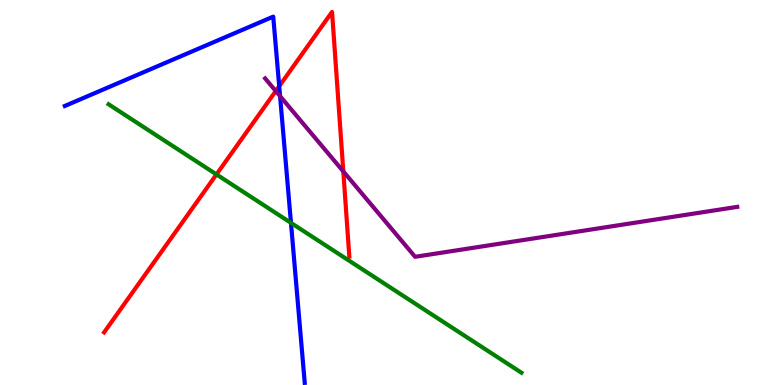[{'lines': ['blue', 'red'], 'intersections': [{'x': 3.6, 'y': 7.76}]}, {'lines': ['green', 'red'], 'intersections': [{'x': 2.79, 'y': 5.47}]}, {'lines': ['purple', 'red'], 'intersections': [{'x': 3.56, 'y': 7.64}, {'x': 4.43, 'y': 5.55}]}, {'lines': ['blue', 'green'], 'intersections': [{'x': 3.75, 'y': 4.21}]}, {'lines': ['blue', 'purple'], 'intersections': [{'x': 3.61, 'y': 7.5}]}, {'lines': ['green', 'purple'], 'intersections': []}]